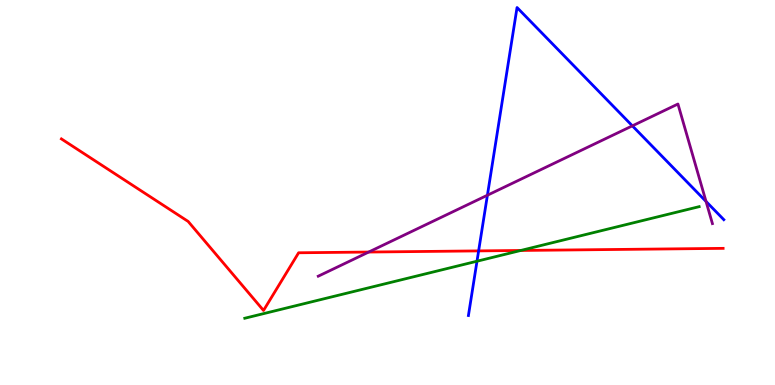[{'lines': ['blue', 'red'], 'intersections': [{'x': 6.18, 'y': 3.48}]}, {'lines': ['green', 'red'], 'intersections': [{'x': 6.72, 'y': 3.49}]}, {'lines': ['purple', 'red'], 'intersections': [{'x': 4.76, 'y': 3.45}]}, {'lines': ['blue', 'green'], 'intersections': [{'x': 6.15, 'y': 3.22}]}, {'lines': ['blue', 'purple'], 'intersections': [{'x': 6.29, 'y': 4.93}, {'x': 8.16, 'y': 6.73}, {'x': 9.11, 'y': 4.77}]}, {'lines': ['green', 'purple'], 'intersections': []}]